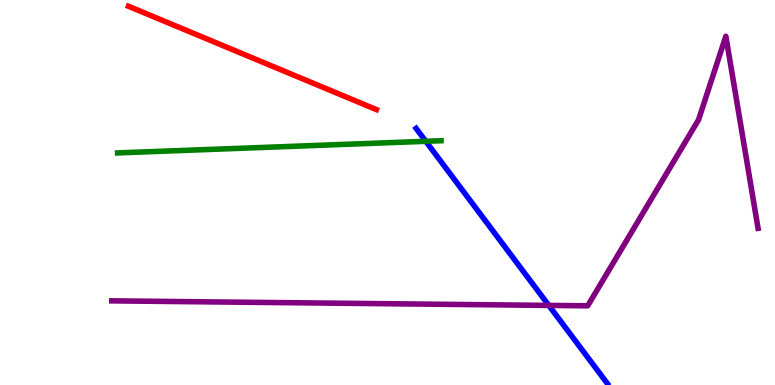[{'lines': ['blue', 'red'], 'intersections': []}, {'lines': ['green', 'red'], 'intersections': []}, {'lines': ['purple', 'red'], 'intersections': []}, {'lines': ['blue', 'green'], 'intersections': [{'x': 5.49, 'y': 6.33}]}, {'lines': ['blue', 'purple'], 'intersections': [{'x': 7.08, 'y': 2.07}]}, {'lines': ['green', 'purple'], 'intersections': []}]